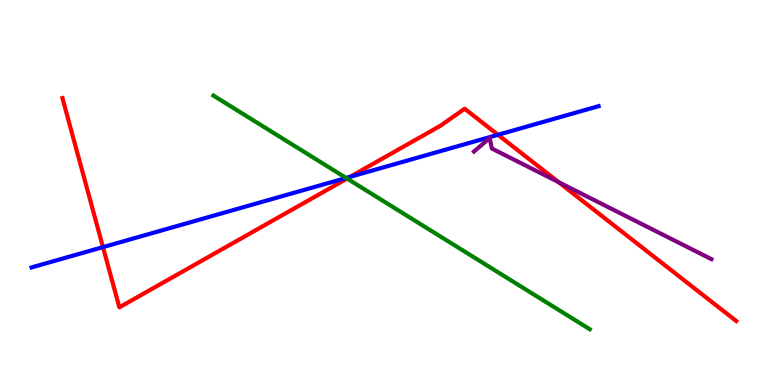[{'lines': ['blue', 'red'], 'intersections': [{'x': 1.33, 'y': 3.58}, {'x': 4.52, 'y': 5.41}, {'x': 6.43, 'y': 6.5}]}, {'lines': ['green', 'red'], 'intersections': [{'x': 4.48, 'y': 5.36}]}, {'lines': ['purple', 'red'], 'intersections': [{'x': 7.21, 'y': 5.27}]}, {'lines': ['blue', 'green'], 'intersections': [{'x': 4.47, 'y': 5.38}]}, {'lines': ['blue', 'purple'], 'intersections': []}, {'lines': ['green', 'purple'], 'intersections': []}]